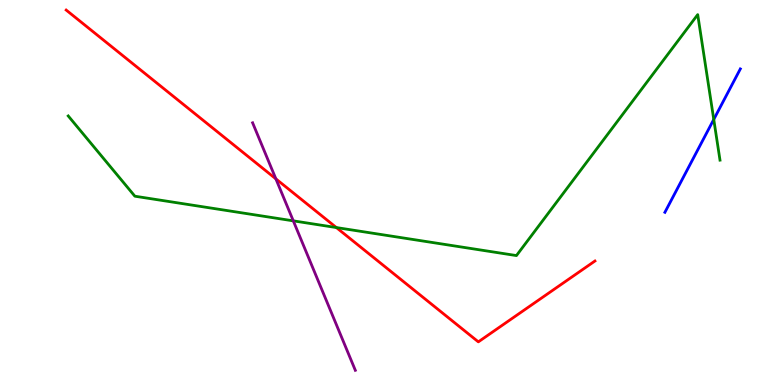[{'lines': ['blue', 'red'], 'intersections': []}, {'lines': ['green', 'red'], 'intersections': [{'x': 4.34, 'y': 4.09}]}, {'lines': ['purple', 'red'], 'intersections': [{'x': 3.56, 'y': 5.35}]}, {'lines': ['blue', 'green'], 'intersections': [{'x': 9.21, 'y': 6.9}]}, {'lines': ['blue', 'purple'], 'intersections': []}, {'lines': ['green', 'purple'], 'intersections': [{'x': 3.78, 'y': 4.26}]}]